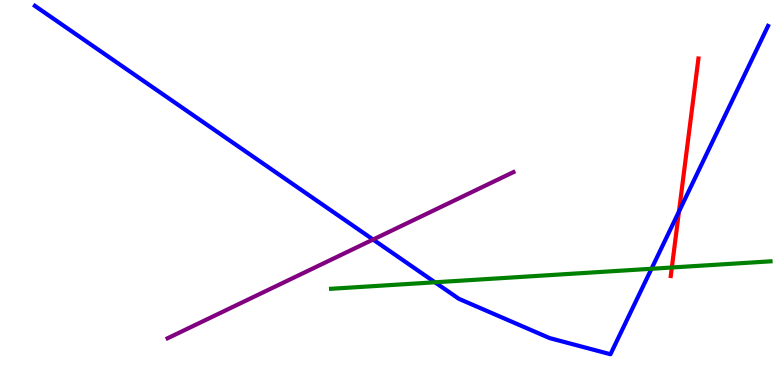[{'lines': ['blue', 'red'], 'intersections': [{'x': 8.76, 'y': 4.51}]}, {'lines': ['green', 'red'], 'intersections': [{'x': 8.67, 'y': 3.05}]}, {'lines': ['purple', 'red'], 'intersections': []}, {'lines': ['blue', 'green'], 'intersections': [{'x': 5.61, 'y': 2.67}, {'x': 8.41, 'y': 3.02}]}, {'lines': ['blue', 'purple'], 'intersections': [{'x': 4.81, 'y': 3.78}]}, {'lines': ['green', 'purple'], 'intersections': []}]